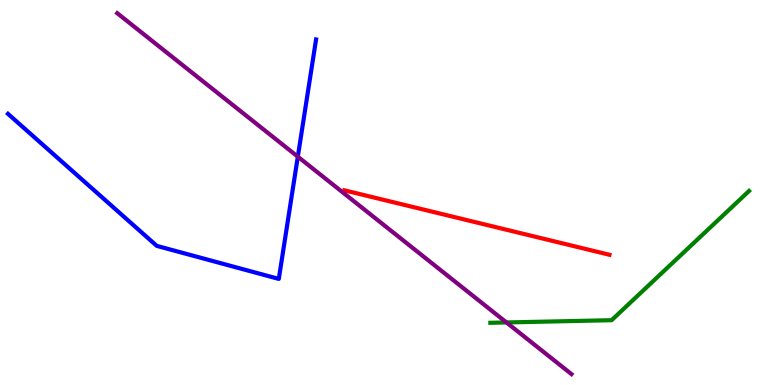[{'lines': ['blue', 'red'], 'intersections': []}, {'lines': ['green', 'red'], 'intersections': []}, {'lines': ['purple', 'red'], 'intersections': []}, {'lines': ['blue', 'green'], 'intersections': []}, {'lines': ['blue', 'purple'], 'intersections': [{'x': 3.84, 'y': 5.93}]}, {'lines': ['green', 'purple'], 'intersections': [{'x': 6.53, 'y': 1.62}]}]